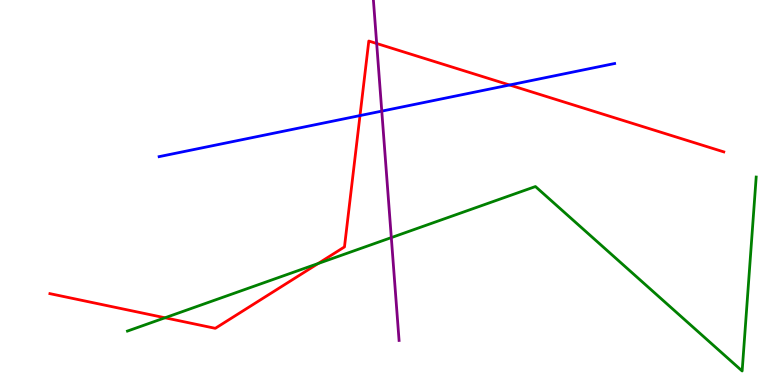[{'lines': ['blue', 'red'], 'intersections': [{'x': 4.65, 'y': 7.0}, {'x': 6.58, 'y': 7.79}]}, {'lines': ['green', 'red'], 'intersections': [{'x': 2.13, 'y': 1.75}, {'x': 4.1, 'y': 3.16}]}, {'lines': ['purple', 'red'], 'intersections': [{'x': 4.86, 'y': 8.87}]}, {'lines': ['blue', 'green'], 'intersections': []}, {'lines': ['blue', 'purple'], 'intersections': [{'x': 4.93, 'y': 7.11}]}, {'lines': ['green', 'purple'], 'intersections': [{'x': 5.05, 'y': 3.83}]}]